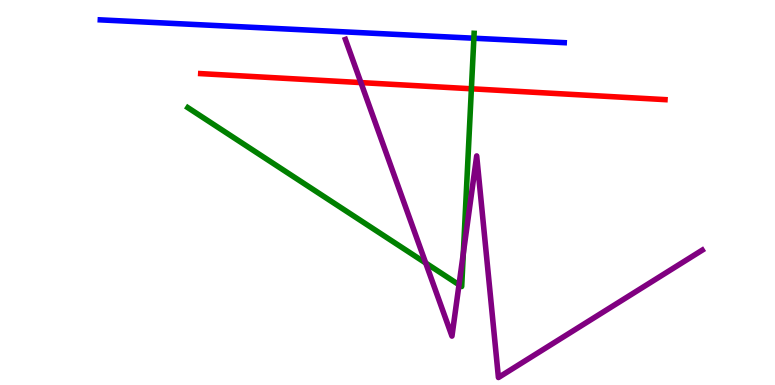[{'lines': ['blue', 'red'], 'intersections': []}, {'lines': ['green', 'red'], 'intersections': [{'x': 6.08, 'y': 7.69}]}, {'lines': ['purple', 'red'], 'intersections': [{'x': 4.66, 'y': 7.85}]}, {'lines': ['blue', 'green'], 'intersections': [{'x': 6.11, 'y': 9.01}]}, {'lines': ['blue', 'purple'], 'intersections': []}, {'lines': ['green', 'purple'], 'intersections': [{'x': 5.49, 'y': 3.17}, {'x': 5.92, 'y': 2.6}, {'x': 5.98, 'y': 3.42}]}]